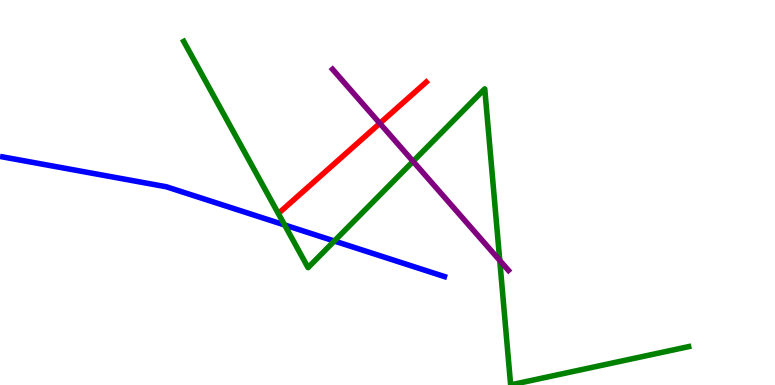[{'lines': ['blue', 'red'], 'intersections': []}, {'lines': ['green', 'red'], 'intersections': []}, {'lines': ['purple', 'red'], 'intersections': [{'x': 4.9, 'y': 6.8}]}, {'lines': ['blue', 'green'], 'intersections': [{'x': 3.67, 'y': 4.16}, {'x': 4.31, 'y': 3.74}]}, {'lines': ['blue', 'purple'], 'intersections': []}, {'lines': ['green', 'purple'], 'intersections': [{'x': 5.33, 'y': 5.81}, {'x': 6.45, 'y': 3.24}]}]